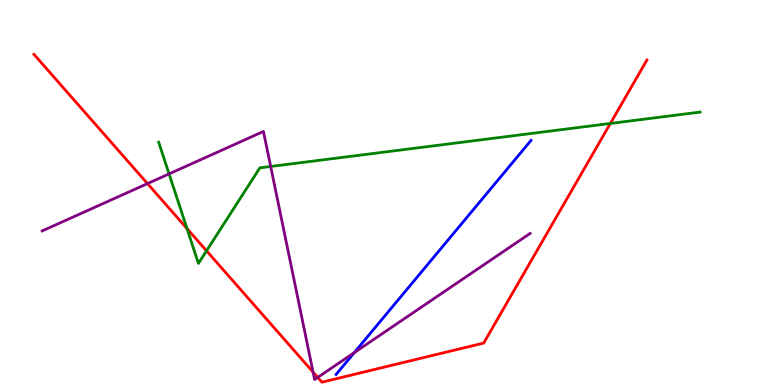[{'lines': ['blue', 'red'], 'intersections': []}, {'lines': ['green', 'red'], 'intersections': [{'x': 2.41, 'y': 4.06}, {'x': 2.67, 'y': 3.49}, {'x': 7.88, 'y': 6.79}]}, {'lines': ['purple', 'red'], 'intersections': [{'x': 1.9, 'y': 5.23}, {'x': 4.04, 'y': 0.335}, {'x': 4.1, 'y': 0.197}]}, {'lines': ['blue', 'green'], 'intersections': []}, {'lines': ['blue', 'purple'], 'intersections': [{'x': 4.57, 'y': 0.84}]}, {'lines': ['green', 'purple'], 'intersections': [{'x': 2.18, 'y': 5.48}, {'x': 3.49, 'y': 5.68}]}]